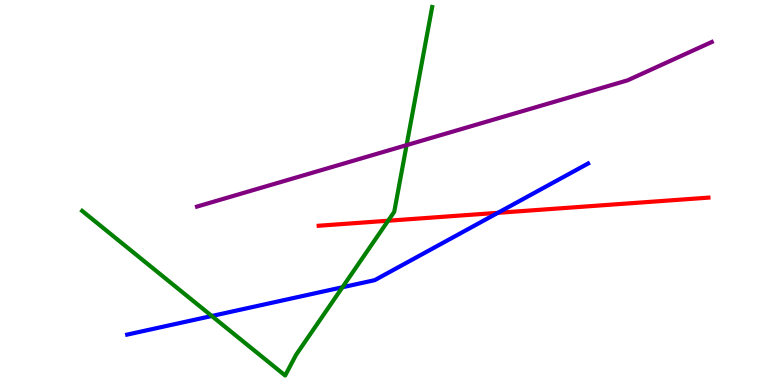[{'lines': ['blue', 'red'], 'intersections': [{'x': 6.42, 'y': 4.47}]}, {'lines': ['green', 'red'], 'intersections': [{'x': 5.01, 'y': 4.27}]}, {'lines': ['purple', 'red'], 'intersections': []}, {'lines': ['blue', 'green'], 'intersections': [{'x': 2.73, 'y': 1.79}, {'x': 4.42, 'y': 2.54}]}, {'lines': ['blue', 'purple'], 'intersections': []}, {'lines': ['green', 'purple'], 'intersections': [{'x': 5.25, 'y': 6.23}]}]